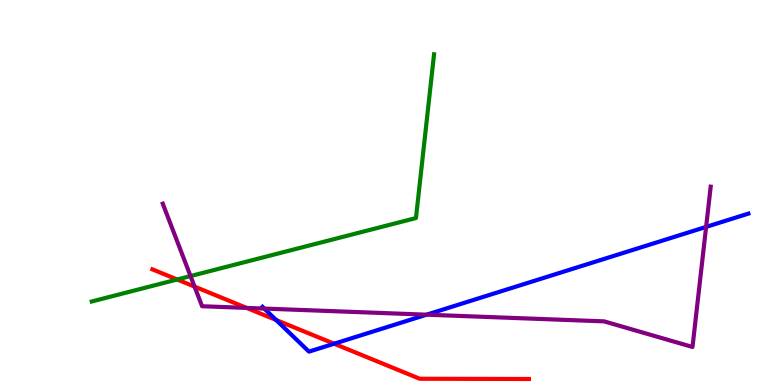[{'lines': ['blue', 'red'], 'intersections': [{'x': 3.56, 'y': 1.69}, {'x': 4.31, 'y': 1.07}]}, {'lines': ['green', 'red'], 'intersections': [{'x': 2.29, 'y': 2.74}]}, {'lines': ['purple', 'red'], 'intersections': [{'x': 2.51, 'y': 2.56}, {'x': 3.18, 'y': 2.0}]}, {'lines': ['blue', 'green'], 'intersections': []}, {'lines': ['blue', 'purple'], 'intersections': [{'x': 3.41, 'y': 1.98}, {'x': 5.5, 'y': 1.83}, {'x': 9.11, 'y': 4.11}]}, {'lines': ['green', 'purple'], 'intersections': [{'x': 2.46, 'y': 2.83}]}]